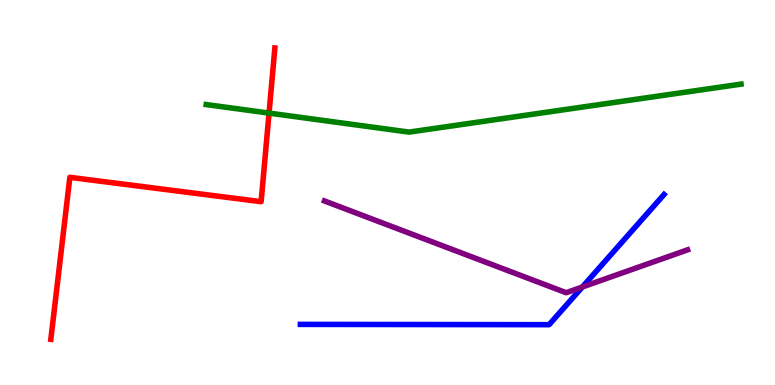[{'lines': ['blue', 'red'], 'intersections': []}, {'lines': ['green', 'red'], 'intersections': [{'x': 3.47, 'y': 7.06}]}, {'lines': ['purple', 'red'], 'intersections': []}, {'lines': ['blue', 'green'], 'intersections': []}, {'lines': ['blue', 'purple'], 'intersections': [{'x': 7.51, 'y': 2.55}]}, {'lines': ['green', 'purple'], 'intersections': []}]